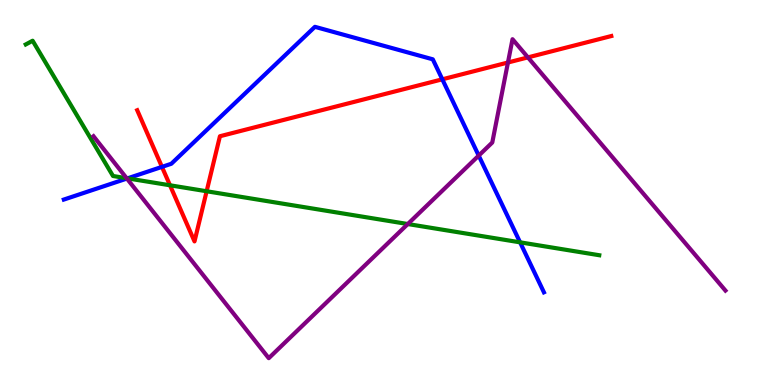[{'lines': ['blue', 'red'], 'intersections': [{'x': 2.09, 'y': 5.67}, {'x': 5.71, 'y': 7.94}]}, {'lines': ['green', 'red'], 'intersections': [{'x': 2.19, 'y': 5.19}, {'x': 2.67, 'y': 5.03}]}, {'lines': ['purple', 'red'], 'intersections': [{'x': 6.55, 'y': 8.38}, {'x': 6.81, 'y': 8.51}]}, {'lines': ['blue', 'green'], 'intersections': [{'x': 1.65, 'y': 5.37}, {'x': 6.71, 'y': 3.71}]}, {'lines': ['blue', 'purple'], 'intersections': [{'x': 1.64, 'y': 5.36}, {'x': 6.18, 'y': 5.96}]}, {'lines': ['green', 'purple'], 'intersections': [{'x': 1.63, 'y': 5.37}, {'x': 5.26, 'y': 4.18}]}]